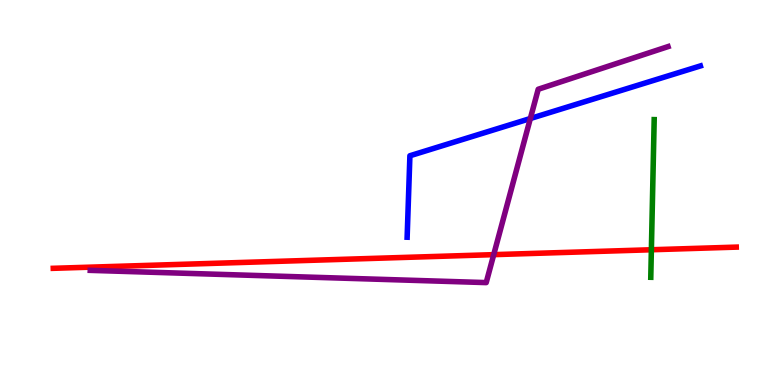[{'lines': ['blue', 'red'], 'intersections': []}, {'lines': ['green', 'red'], 'intersections': [{'x': 8.4, 'y': 3.51}]}, {'lines': ['purple', 'red'], 'intersections': [{'x': 6.37, 'y': 3.39}]}, {'lines': ['blue', 'green'], 'intersections': []}, {'lines': ['blue', 'purple'], 'intersections': [{'x': 6.84, 'y': 6.92}]}, {'lines': ['green', 'purple'], 'intersections': []}]